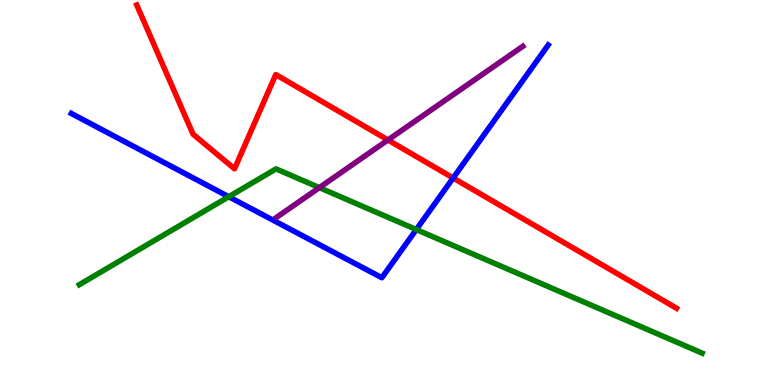[{'lines': ['blue', 'red'], 'intersections': [{'x': 5.85, 'y': 5.38}]}, {'lines': ['green', 'red'], 'intersections': []}, {'lines': ['purple', 'red'], 'intersections': [{'x': 5.01, 'y': 6.36}]}, {'lines': ['blue', 'green'], 'intersections': [{'x': 2.95, 'y': 4.89}, {'x': 5.37, 'y': 4.04}]}, {'lines': ['blue', 'purple'], 'intersections': []}, {'lines': ['green', 'purple'], 'intersections': [{'x': 4.12, 'y': 5.13}]}]